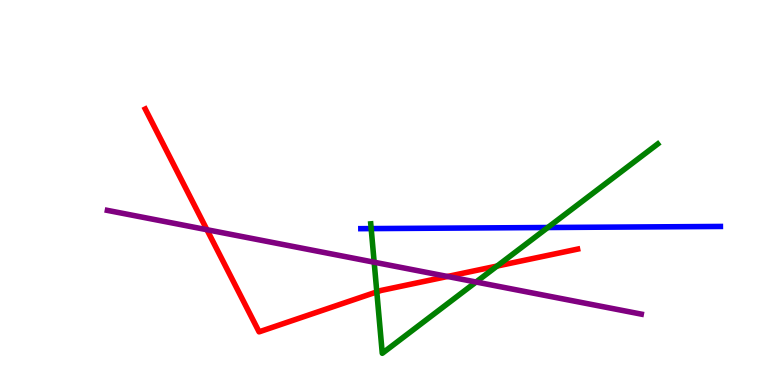[{'lines': ['blue', 'red'], 'intersections': []}, {'lines': ['green', 'red'], 'intersections': [{'x': 4.86, 'y': 2.42}, {'x': 6.41, 'y': 3.09}]}, {'lines': ['purple', 'red'], 'intersections': [{'x': 2.67, 'y': 4.03}, {'x': 5.77, 'y': 2.82}]}, {'lines': ['blue', 'green'], 'intersections': [{'x': 4.79, 'y': 4.06}, {'x': 7.07, 'y': 4.09}]}, {'lines': ['blue', 'purple'], 'intersections': []}, {'lines': ['green', 'purple'], 'intersections': [{'x': 4.83, 'y': 3.19}, {'x': 6.14, 'y': 2.67}]}]